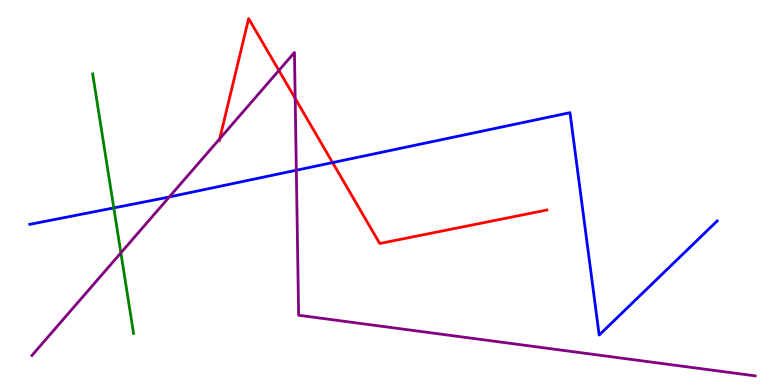[{'lines': ['blue', 'red'], 'intersections': [{'x': 4.29, 'y': 5.78}]}, {'lines': ['green', 'red'], 'intersections': []}, {'lines': ['purple', 'red'], 'intersections': [{'x': 2.84, 'y': 6.4}, {'x': 3.6, 'y': 8.17}, {'x': 3.81, 'y': 7.44}]}, {'lines': ['blue', 'green'], 'intersections': [{'x': 1.47, 'y': 4.6}]}, {'lines': ['blue', 'purple'], 'intersections': [{'x': 2.18, 'y': 4.88}, {'x': 3.82, 'y': 5.58}]}, {'lines': ['green', 'purple'], 'intersections': [{'x': 1.56, 'y': 3.43}]}]